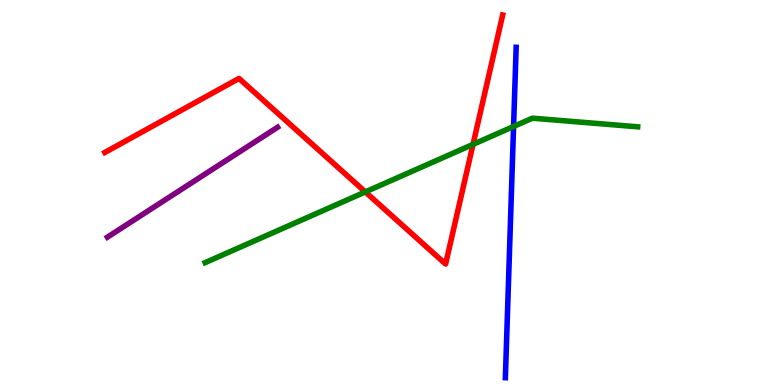[{'lines': ['blue', 'red'], 'intersections': []}, {'lines': ['green', 'red'], 'intersections': [{'x': 4.71, 'y': 5.01}, {'x': 6.1, 'y': 6.25}]}, {'lines': ['purple', 'red'], 'intersections': []}, {'lines': ['blue', 'green'], 'intersections': [{'x': 6.63, 'y': 6.71}]}, {'lines': ['blue', 'purple'], 'intersections': []}, {'lines': ['green', 'purple'], 'intersections': []}]